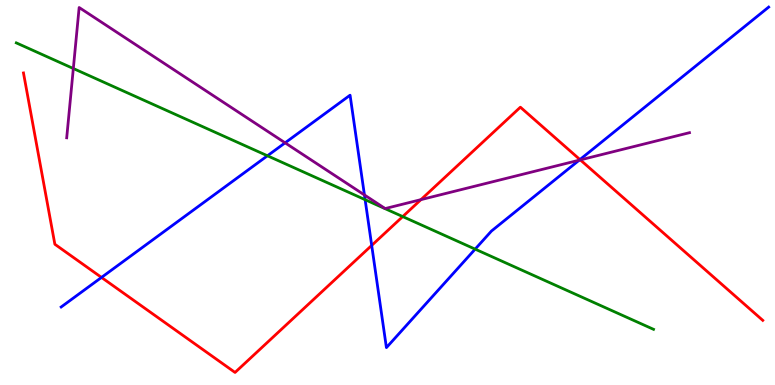[{'lines': ['blue', 'red'], 'intersections': [{'x': 1.31, 'y': 2.79}, {'x': 4.8, 'y': 3.63}, {'x': 7.48, 'y': 5.86}]}, {'lines': ['green', 'red'], 'intersections': [{'x': 5.2, 'y': 4.37}]}, {'lines': ['purple', 'red'], 'intersections': [{'x': 5.43, 'y': 4.81}, {'x': 7.49, 'y': 5.85}]}, {'lines': ['blue', 'green'], 'intersections': [{'x': 3.45, 'y': 5.95}, {'x': 4.71, 'y': 4.81}, {'x': 6.13, 'y': 3.53}]}, {'lines': ['blue', 'purple'], 'intersections': [{'x': 3.68, 'y': 6.29}, {'x': 4.7, 'y': 4.94}, {'x': 7.47, 'y': 5.84}]}, {'lines': ['green', 'purple'], 'intersections': [{'x': 0.946, 'y': 8.22}]}]